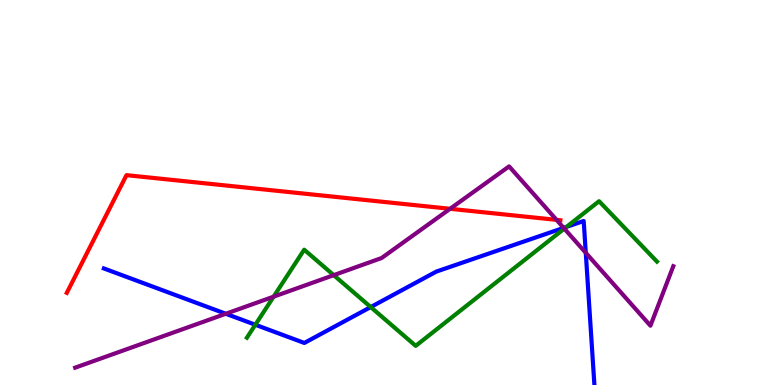[{'lines': ['blue', 'red'], 'intersections': []}, {'lines': ['green', 'red'], 'intersections': []}, {'lines': ['purple', 'red'], 'intersections': [{'x': 5.81, 'y': 4.58}, {'x': 7.18, 'y': 4.29}]}, {'lines': ['blue', 'green'], 'intersections': [{'x': 3.29, 'y': 1.57}, {'x': 4.78, 'y': 2.02}, {'x': 7.31, 'y': 4.11}]}, {'lines': ['blue', 'purple'], 'intersections': [{'x': 2.91, 'y': 1.85}, {'x': 7.27, 'y': 4.08}, {'x': 7.56, 'y': 3.43}]}, {'lines': ['green', 'purple'], 'intersections': [{'x': 3.53, 'y': 2.29}, {'x': 4.31, 'y': 2.85}, {'x': 7.28, 'y': 4.06}]}]